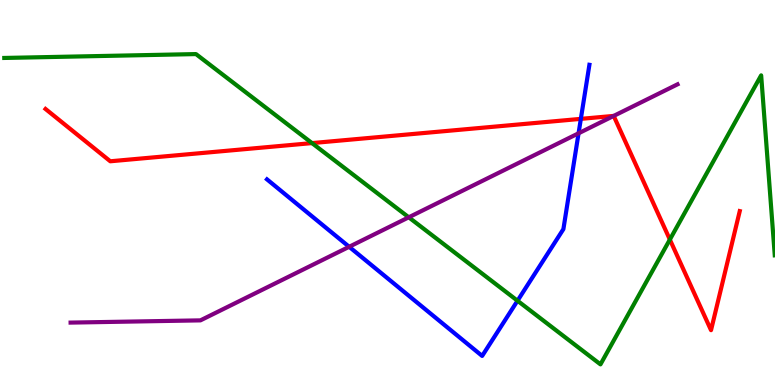[{'lines': ['blue', 'red'], 'intersections': [{'x': 7.49, 'y': 6.91}]}, {'lines': ['green', 'red'], 'intersections': [{'x': 4.03, 'y': 6.28}, {'x': 8.64, 'y': 3.78}]}, {'lines': ['purple', 'red'], 'intersections': [{'x': 7.92, 'y': 6.99}]}, {'lines': ['blue', 'green'], 'intersections': [{'x': 6.68, 'y': 2.19}]}, {'lines': ['blue', 'purple'], 'intersections': [{'x': 4.51, 'y': 3.59}, {'x': 7.47, 'y': 6.54}]}, {'lines': ['green', 'purple'], 'intersections': [{'x': 5.27, 'y': 4.36}]}]